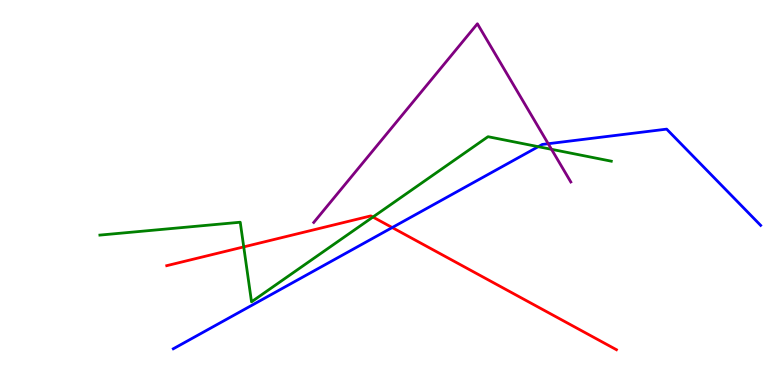[{'lines': ['blue', 'red'], 'intersections': [{'x': 5.06, 'y': 4.09}]}, {'lines': ['green', 'red'], 'intersections': [{'x': 3.14, 'y': 3.59}, {'x': 4.81, 'y': 4.36}]}, {'lines': ['purple', 'red'], 'intersections': []}, {'lines': ['blue', 'green'], 'intersections': [{'x': 6.95, 'y': 6.19}]}, {'lines': ['blue', 'purple'], 'intersections': [{'x': 7.07, 'y': 6.27}]}, {'lines': ['green', 'purple'], 'intersections': [{'x': 7.12, 'y': 6.12}]}]